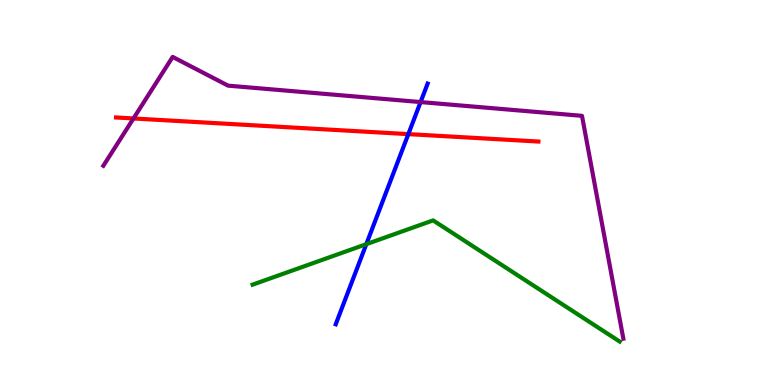[{'lines': ['blue', 'red'], 'intersections': [{'x': 5.27, 'y': 6.52}]}, {'lines': ['green', 'red'], 'intersections': []}, {'lines': ['purple', 'red'], 'intersections': [{'x': 1.72, 'y': 6.92}]}, {'lines': ['blue', 'green'], 'intersections': [{'x': 4.73, 'y': 3.66}]}, {'lines': ['blue', 'purple'], 'intersections': [{'x': 5.43, 'y': 7.35}]}, {'lines': ['green', 'purple'], 'intersections': []}]